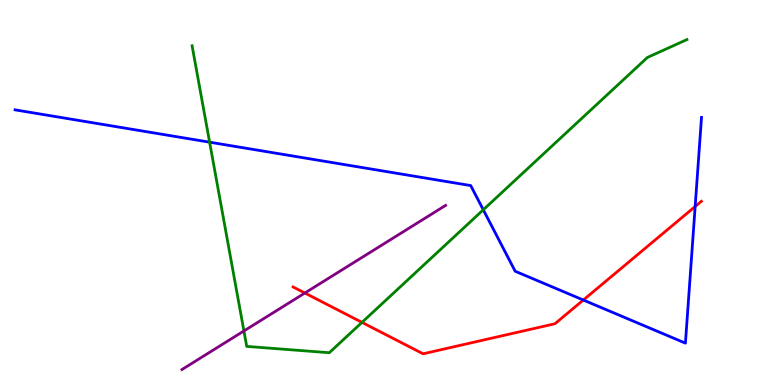[{'lines': ['blue', 'red'], 'intersections': [{'x': 7.53, 'y': 2.21}, {'x': 8.97, 'y': 4.64}]}, {'lines': ['green', 'red'], 'intersections': [{'x': 4.67, 'y': 1.63}]}, {'lines': ['purple', 'red'], 'intersections': [{'x': 3.93, 'y': 2.39}]}, {'lines': ['blue', 'green'], 'intersections': [{'x': 2.7, 'y': 6.31}, {'x': 6.24, 'y': 4.55}]}, {'lines': ['blue', 'purple'], 'intersections': []}, {'lines': ['green', 'purple'], 'intersections': [{'x': 3.15, 'y': 1.4}]}]